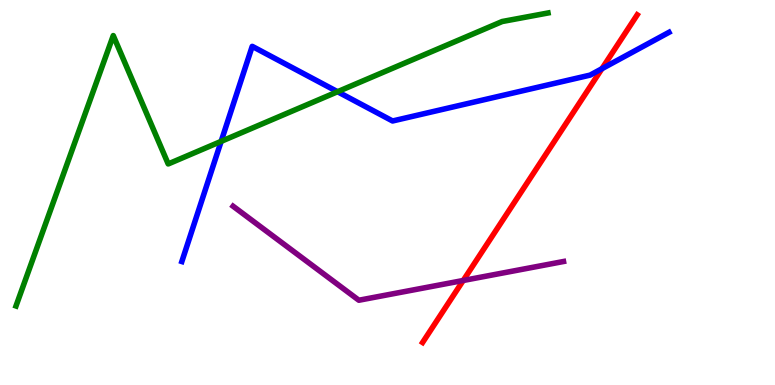[{'lines': ['blue', 'red'], 'intersections': [{'x': 7.77, 'y': 8.22}]}, {'lines': ['green', 'red'], 'intersections': []}, {'lines': ['purple', 'red'], 'intersections': [{'x': 5.98, 'y': 2.71}]}, {'lines': ['blue', 'green'], 'intersections': [{'x': 2.85, 'y': 6.33}, {'x': 4.36, 'y': 7.62}]}, {'lines': ['blue', 'purple'], 'intersections': []}, {'lines': ['green', 'purple'], 'intersections': []}]